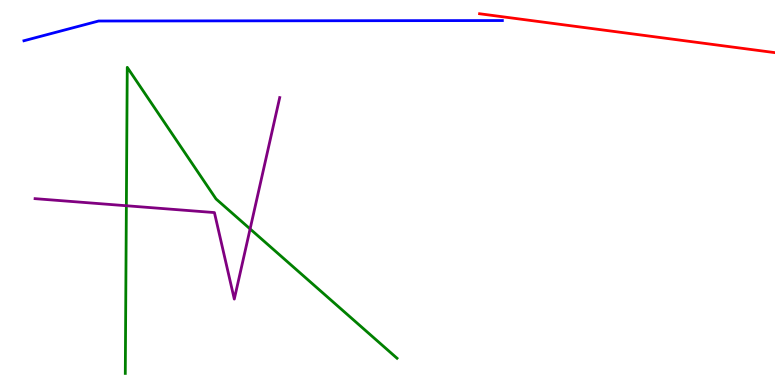[{'lines': ['blue', 'red'], 'intersections': []}, {'lines': ['green', 'red'], 'intersections': []}, {'lines': ['purple', 'red'], 'intersections': []}, {'lines': ['blue', 'green'], 'intersections': []}, {'lines': ['blue', 'purple'], 'intersections': []}, {'lines': ['green', 'purple'], 'intersections': [{'x': 1.63, 'y': 4.66}, {'x': 3.23, 'y': 4.05}]}]